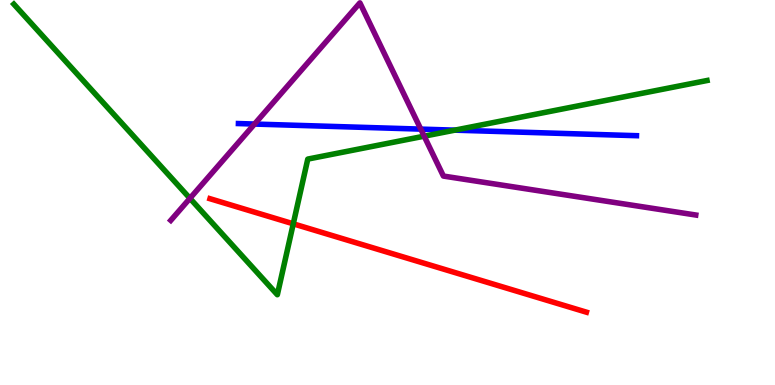[{'lines': ['blue', 'red'], 'intersections': []}, {'lines': ['green', 'red'], 'intersections': [{'x': 3.78, 'y': 4.19}]}, {'lines': ['purple', 'red'], 'intersections': []}, {'lines': ['blue', 'green'], 'intersections': [{'x': 5.87, 'y': 6.62}]}, {'lines': ['blue', 'purple'], 'intersections': [{'x': 3.28, 'y': 6.78}, {'x': 5.43, 'y': 6.65}]}, {'lines': ['green', 'purple'], 'intersections': [{'x': 2.45, 'y': 4.85}, {'x': 5.47, 'y': 6.46}]}]